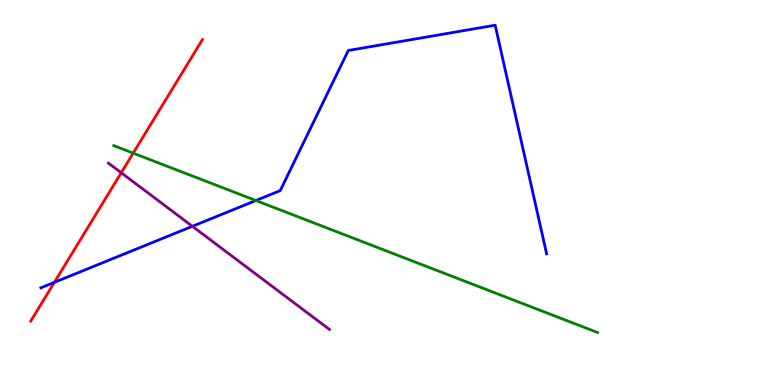[{'lines': ['blue', 'red'], 'intersections': [{'x': 0.702, 'y': 2.67}]}, {'lines': ['green', 'red'], 'intersections': [{'x': 1.72, 'y': 6.02}]}, {'lines': ['purple', 'red'], 'intersections': [{'x': 1.56, 'y': 5.51}]}, {'lines': ['blue', 'green'], 'intersections': [{'x': 3.3, 'y': 4.79}]}, {'lines': ['blue', 'purple'], 'intersections': [{'x': 2.48, 'y': 4.12}]}, {'lines': ['green', 'purple'], 'intersections': []}]